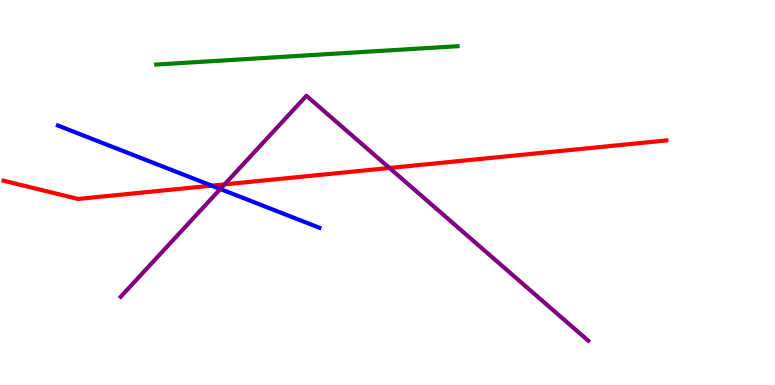[{'lines': ['blue', 'red'], 'intersections': [{'x': 2.73, 'y': 5.18}]}, {'lines': ['green', 'red'], 'intersections': []}, {'lines': ['purple', 'red'], 'intersections': [{'x': 2.9, 'y': 5.21}, {'x': 5.03, 'y': 5.64}]}, {'lines': ['blue', 'green'], 'intersections': []}, {'lines': ['blue', 'purple'], 'intersections': [{'x': 2.84, 'y': 5.09}]}, {'lines': ['green', 'purple'], 'intersections': []}]